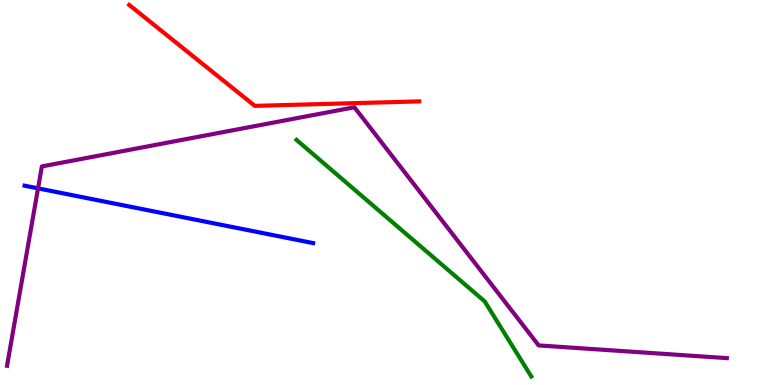[{'lines': ['blue', 'red'], 'intersections': []}, {'lines': ['green', 'red'], 'intersections': []}, {'lines': ['purple', 'red'], 'intersections': []}, {'lines': ['blue', 'green'], 'intersections': []}, {'lines': ['blue', 'purple'], 'intersections': [{'x': 0.491, 'y': 5.11}]}, {'lines': ['green', 'purple'], 'intersections': []}]